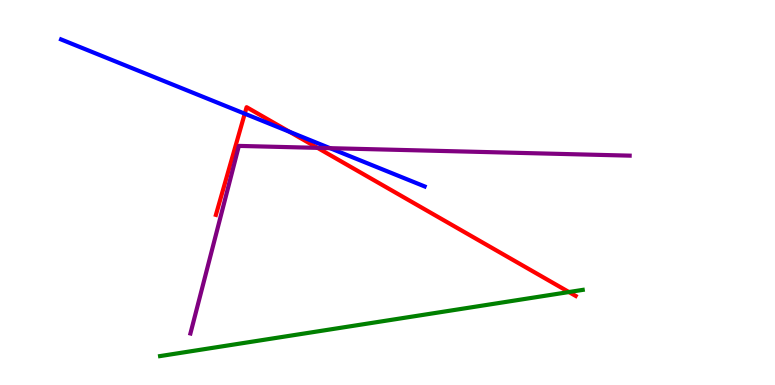[{'lines': ['blue', 'red'], 'intersections': [{'x': 3.16, 'y': 7.05}, {'x': 3.74, 'y': 6.58}]}, {'lines': ['green', 'red'], 'intersections': [{'x': 7.34, 'y': 2.41}]}, {'lines': ['purple', 'red'], 'intersections': [{'x': 4.1, 'y': 6.16}]}, {'lines': ['blue', 'green'], 'intersections': []}, {'lines': ['blue', 'purple'], 'intersections': [{'x': 4.26, 'y': 6.15}]}, {'lines': ['green', 'purple'], 'intersections': []}]